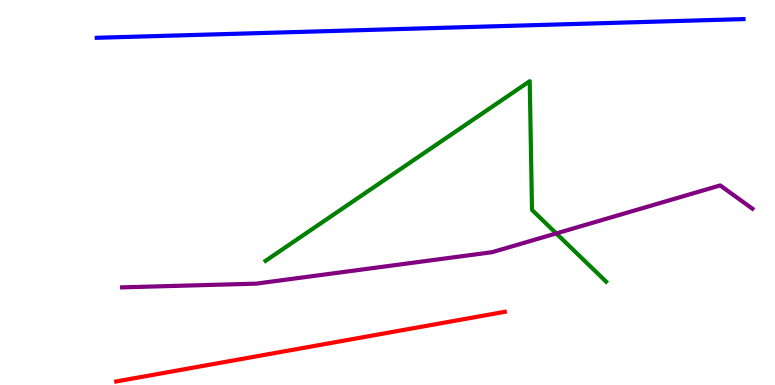[{'lines': ['blue', 'red'], 'intersections': []}, {'lines': ['green', 'red'], 'intersections': []}, {'lines': ['purple', 'red'], 'intersections': []}, {'lines': ['blue', 'green'], 'intersections': []}, {'lines': ['blue', 'purple'], 'intersections': []}, {'lines': ['green', 'purple'], 'intersections': [{'x': 7.18, 'y': 3.94}]}]